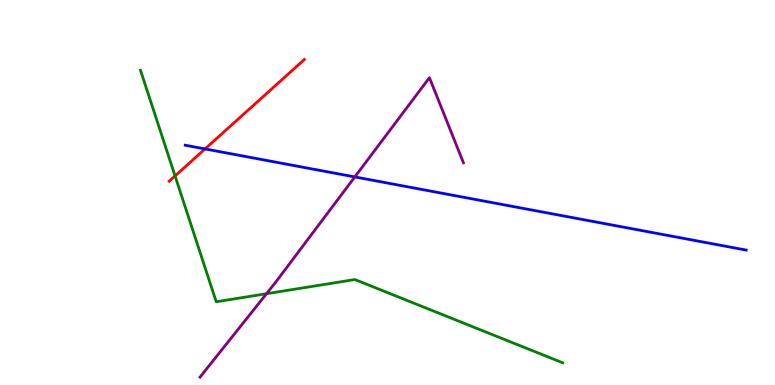[{'lines': ['blue', 'red'], 'intersections': [{'x': 2.65, 'y': 6.13}]}, {'lines': ['green', 'red'], 'intersections': [{'x': 2.26, 'y': 5.43}]}, {'lines': ['purple', 'red'], 'intersections': []}, {'lines': ['blue', 'green'], 'intersections': []}, {'lines': ['blue', 'purple'], 'intersections': [{'x': 4.58, 'y': 5.4}]}, {'lines': ['green', 'purple'], 'intersections': [{'x': 3.44, 'y': 2.37}]}]